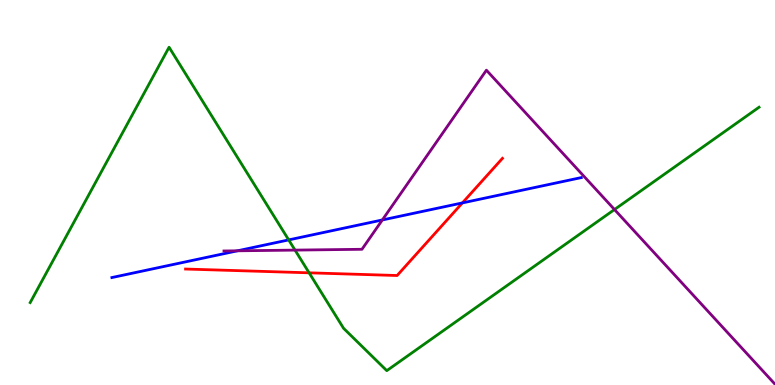[{'lines': ['blue', 'red'], 'intersections': [{'x': 5.97, 'y': 4.73}]}, {'lines': ['green', 'red'], 'intersections': [{'x': 3.99, 'y': 2.91}]}, {'lines': ['purple', 'red'], 'intersections': []}, {'lines': ['blue', 'green'], 'intersections': [{'x': 3.73, 'y': 3.77}]}, {'lines': ['blue', 'purple'], 'intersections': [{'x': 3.06, 'y': 3.49}, {'x': 4.93, 'y': 4.29}]}, {'lines': ['green', 'purple'], 'intersections': [{'x': 3.81, 'y': 3.5}, {'x': 7.93, 'y': 4.56}]}]